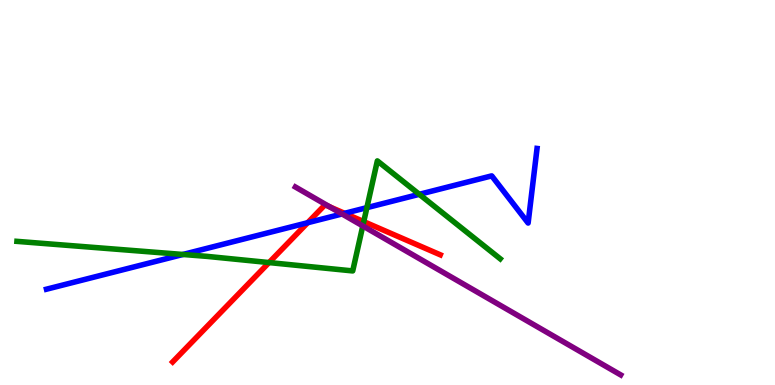[{'lines': ['blue', 'red'], 'intersections': [{'x': 3.97, 'y': 4.22}, {'x': 4.45, 'y': 4.46}]}, {'lines': ['green', 'red'], 'intersections': [{'x': 3.47, 'y': 3.18}, {'x': 4.69, 'y': 4.24}]}, {'lines': ['purple', 'red'], 'intersections': [{'x': 4.26, 'y': 4.62}]}, {'lines': ['blue', 'green'], 'intersections': [{'x': 2.36, 'y': 3.39}, {'x': 4.73, 'y': 4.61}, {'x': 5.41, 'y': 4.95}]}, {'lines': ['blue', 'purple'], 'intersections': [{'x': 4.41, 'y': 4.44}]}, {'lines': ['green', 'purple'], 'intersections': [{'x': 4.68, 'y': 4.13}]}]